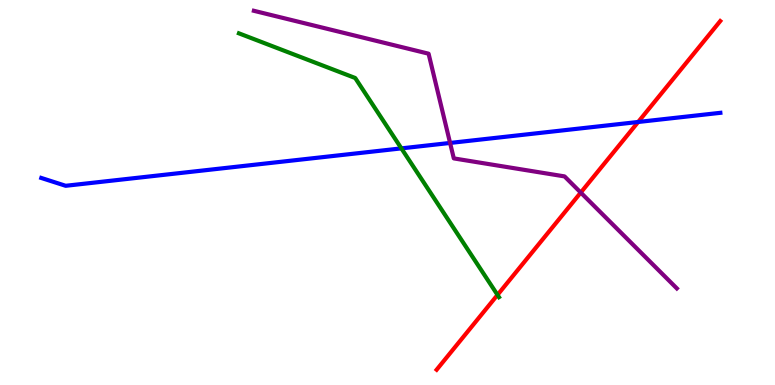[{'lines': ['blue', 'red'], 'intersections': [{'x': 8.23, 'y': 6.83}]}, {'lines': ['green', 'red'], 'intersections': [{'x': 6.42, 'y': 2.34}]}, {'lines': ['purple', 'red'], 'intersections': [{'x': 7.49, 'y': 5.0}]}, {'lines': ['blue', 'green'], 'intersections': [{'x': 5.18, 'y': 6.15}]}, {'lines': ['blue', 'purple'], 'intersections': [{'x': 5.81, 'y': 6.29}]}, {'lines': ['green', 'purple'], 'intersections': []}]